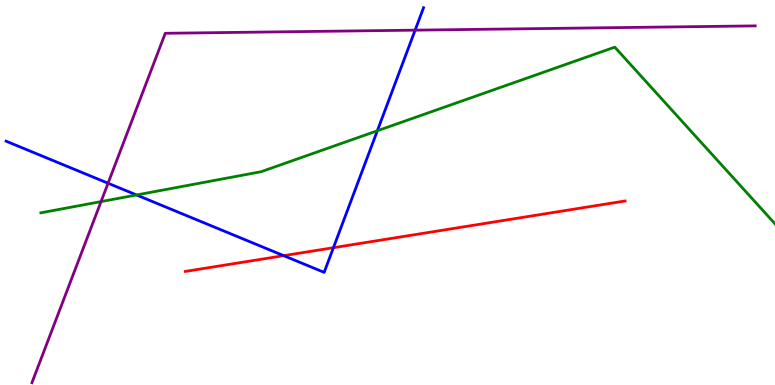[{'lines': ['blue', 'red'], 'intersections': [{'x': 3.66, 'y': 3.36}, {'x': 4.3, 'y': 3.57}]}, {'lines': ['green', 'red'], 'intersections': []}, {'lines': ['purple', 'red'], 'intersections': []}, {'lines': ['blue', 'green'], 'intersections': [{'x': 1.76, 'y': 4.94}, {'x': 4.87, 'y': 6.6}]}, {'lines': ['blue', 'purple'], 'intersections': [{'x': 1.39, 'y': 5.24}, {'x': 5.36, 'y': 9.22}]}, {'lines': ['green', 'purple'], 'intersections': [{'x': 1.3, 'y': 4.76}]}]